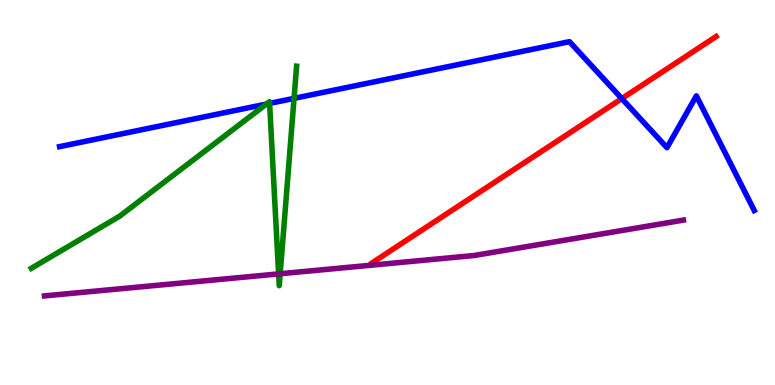[{'lines': ['blue', 'red'], 'intersections': [{'x': 8.02, 'y': 7.44}]}, {'lines': ['green', 'red'], 'intersections': []}, {'lines': ['purple', 'red'], 'intersections': []}, {'lines': ['blue', 'green'], 'intersections': [{'x': 3.44, 'y': 7.3}, {'x': 3.48, 'y': 7.31}, {'x': 3.79, 'y': 7.44}]}, {'lines': ['blue', 'purple'], 'intersections': []}, {'lines': ['green', 'purple'], 'intersections': [{'x': 3.6, 'y': 2.89}, {'x': 3.62, 'y': 2.89}]}]